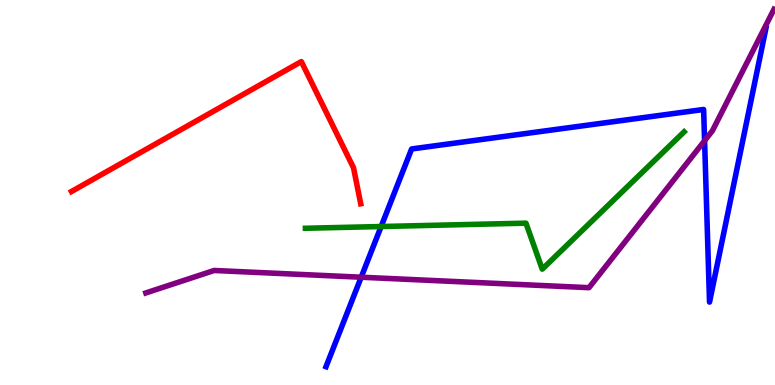[{'lines': ['blue', 'red'], 'intersections': []}, {'lines': ['green', 'red'], 'intersections': []}, {'lines': ['purple', 'red'], 'intersections': []}, {'lines': ['blue', 'green'], 'intersections': [{'x': 4.92, 'y': 4.12}]}, {'lines': ['blue', 'purple'], 'intersections': [{'x': 4.66, 'y': 2.8}, {'x': 9.09, 'y': 6.34}]}, {'lines': ['green', 'purple'], 'intersections': []}]